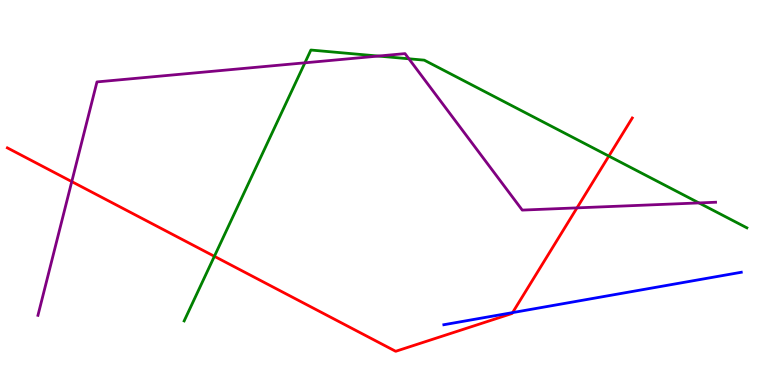[{'lines': ['blue', 'red'], 'intersections': [{'x': 6.61, 'y': 1.88}]}, {'lines': ['green', 'red'], 'intersections': [{'x': 2.77, 'y': 3.34}, {'x': 7.86, 'y': 5.95}]}, {'lines': ['purple', 'red'], 'intersections': [{'x': 0.926, 'y': 5.28}, {'x': 7.45, 'y': 4.6}]}, {'lines': ['blue', 'green'], 'intersections': []}, {'lines': ['blue', 'purple'], 'intersections': []}, {'lines': ['green', 'purple'], 'intersections': [{'x': 3.93, 'y': 8.37}, {'x': 4.88, 'y': 8.54}, {'x': 5.28, 'y': 8.47}, {'x': 9.02, 'y': 4.73}]}]